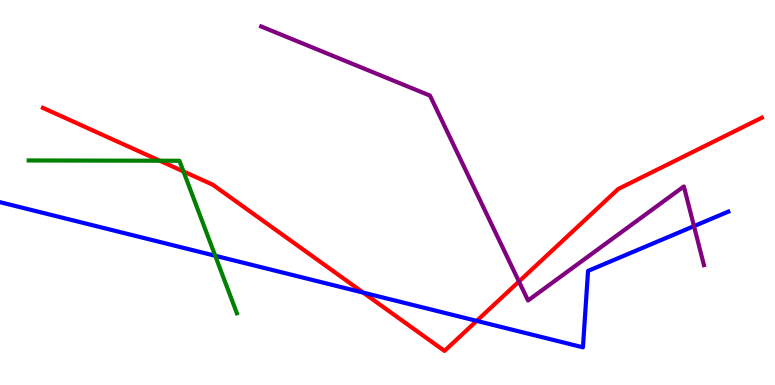[{'lines': ['blue', 'red'], 'intersections': [{'x': 4.69, 'y': 2.4}, {'x': 6.15, 'y': 1.67}]}, {'lines': ['green', 'red'], 'intersections': [{'x': 2.06, 'y': 5.83}, {'x': 2.37, 'y': 5.55}]}, {'lines': ['purple', 'red'], 'intersections': [{'x': 6.7, 'y': 2.69}]}, {'lines': ['blue', 'green'], 'intersections': [{'x': 2.78, 'y': 3.36}]}, {'lines': ['blue', 'purple'], 'intersections': [{'x': 8.95, 'y': 4.13}]}, {'lines': ['green', 'purple'], 'intersections': []}]